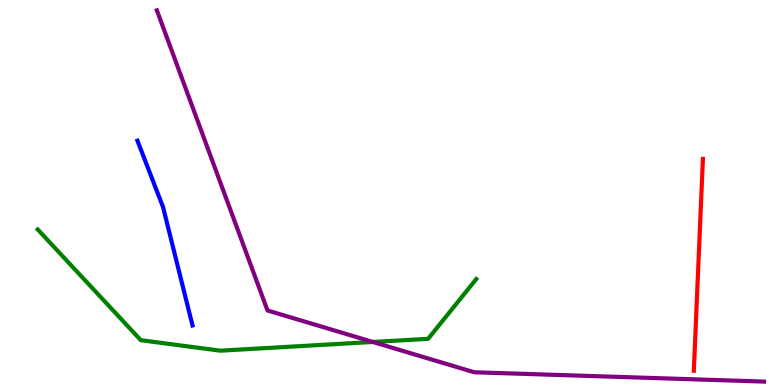[{'lines': ['blue', 'red'], 'intersections': []}, {'lines': ['green', 'red'], 'intersections': []}, {'lines': ['purple', 'red'], 'intersections': []}, {'lines': ['blue', 'green'], 'intersections': []}, {'lines': ['blue', 'purple'], 'intersections': []}, {'lines': ['green', 'purple'], 'intersections': [{'x': 4.81, 'y': 1.12}]}]